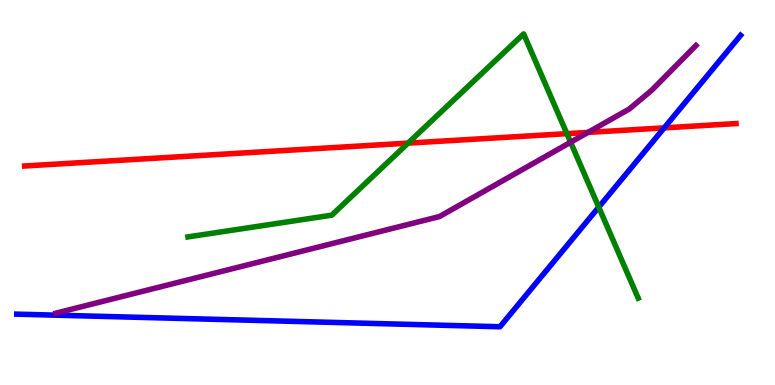[{'lines': ['blue', 'red'], 'intersections': [{'x': 8.57, 'y': 6.68}]}, {'lines': ['green', 'red'], 'intersections': [{'x': 5.26, 'y': 6.28}, {'x': 7.31, 'y': 6.53}]}, {'lines': ['purple', 'red'], 'intersections': [{'x': 7.59, 'y': 6.56}]}, {'lines': ['blue', 'green'], 'intersections': [{'x': 7.73, 'y': 4.62}]}, {'lines': ['blue', 'purple'], 'intersections': []}, {'lines': ['green', 'purple'], 'intersections': [{'x': 7.36, 'y': 6.31}]}]